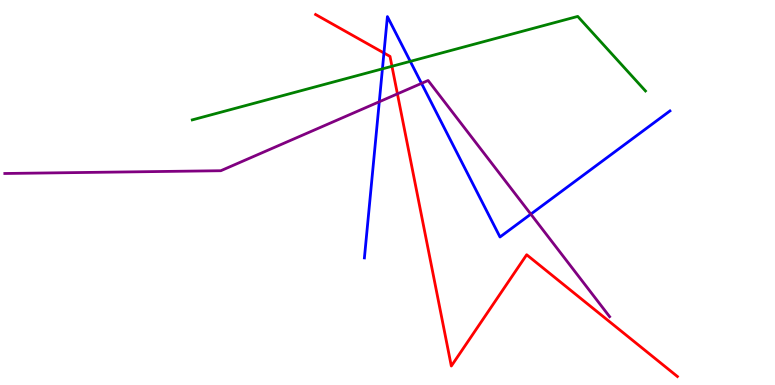[{'lines': ['blue', 'red'], 'intersections': [{'x': 4.95, 'y': 8.62}]}, {'lines': ['green', 'red'], 'intersections': [{'x': 5.06, 'y': 8.28}]}, {'lines': ['purple', 'red'], 'intersections': [{'x': 5.13, 'y': 7.56}]}, {'lines': ['blue', 'green'], 'intersections': [{'x': 4.93, 'y': 8.21}, {'x': 5.29, 'y': 8.41}]}, {'lines': ['blue', 'purple'], 'intersections': [{'x': 4.89, 'y': 7.36}, {'x': 5.44, 'y': 7.83}, {'x': 6.85, 'y': 4.44}]}, {'lines': ['green', 'purple'], 'intersections': []}]